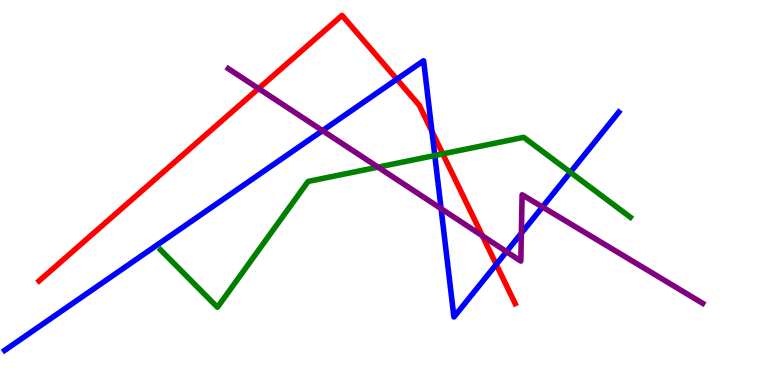[{'lines': ['blue', 'red'], 'intersections': [{'x': 5.12, 'y': 7.94}, {'x': 5.57, 'y': 6.58}, {'x': 6.4, 'y': 3.13}]}, {'lines': ['green', 'red'], 'intersections': [{'x': 5.71, 'y': 6.0}]}, {'lines': ['purple', 'red'], 'intersections': [{'x': 3.34, 'y': 7.7}, {'x': 6.22, 'y': 3.87}]}, {'lines': ['blue', 'green'], 'intersections': [{'x': 5.61, 'y': 5.96}, {'x': 7.36, 'y': 5.52}]}, {'lines': ['blue', 'purple'], 'intersections': [{'x': 4.16, 'y': 6.61}, {'x': 5.69, 'y': 4.58}, {'x': 6.54, 'y': 3.46}, {'x': 6.73, 'y': 3.94}, {'x': 7.0, 'y': 4.62}]}, {'lines': ['green', 'purple'], 'intersections': [{'x': 4.88, 'y': 5.66}]}]